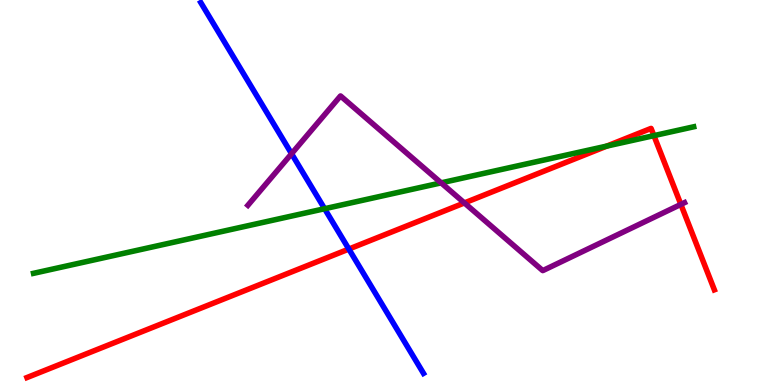[{'lines': ['blue', 'red'], 'intersections': [{'x': 4.5, 'y': 3.53}]}, {'lines': ['green', 'red'], 'intersections': [{'x': 7.83, 'y': 6.21}, {'x': 8.44, 'y': 6.48}]}, {'lines': ['purple', 'red'], 'intersections': [{'x': 5.99, 'y': 4.73}, {'x': 8.79, 'y': 4.69}]}, {'lines': ['blue', 'green'], 'intersections': [{'x': 4.19, 'y': 4.58}]}, {'lines': ['blue', 'purple'], 'intersections': [{'x': 3.76, 'y': 6.01}]}, {'lines': ['green', 'purple'], 'intersections': [{'x': 5.69, 'y': 5.25}]}]